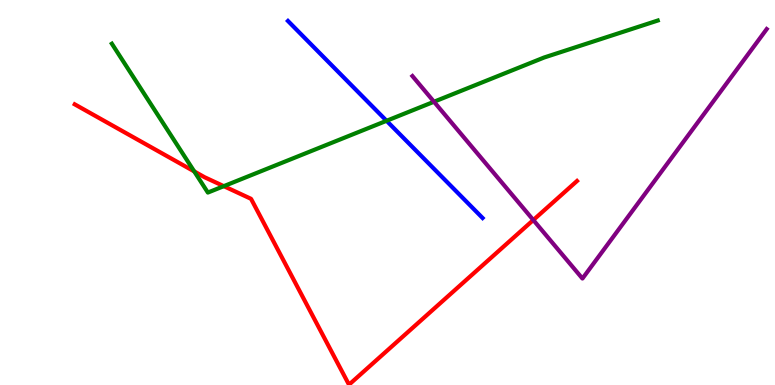[{'lines': ['blue', 'red'], 'intersections': []}, {'lines': ['green', 'red'], 'intersections': [{'x': 2.51, 'y': 5.55}, {'x': 2.89, 'y': 5.16}]}, {'lines': ['purple', 'red'], 'intersections': [{'x': 6.88, 'y': 4.28}]}, {'lines': ['blue', 'green'], 'intersections': [{'x': 4.99, 'y': 6.86}]}, {'lines': ['blue', 'purple'], 'intersections': []}, {'lines': ['green', 'purple'], 'intersections': [{'x': 5.6, 'y': 7.36}]}]